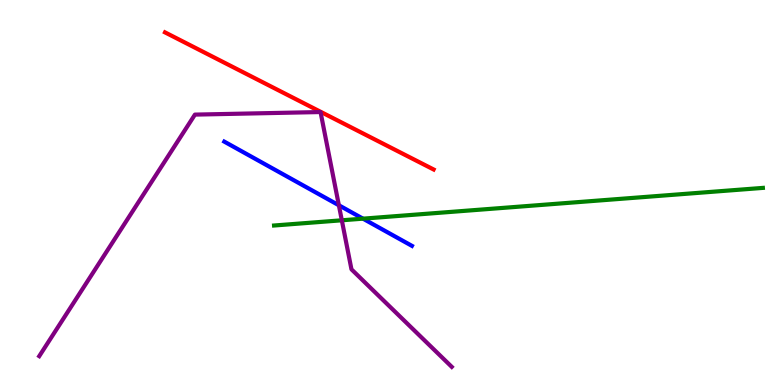[{'lines': ['blue', 'red'], 'intersections': []}, {'lines': ['green', 'red'], 'intersections': []}, {'lines': ['purple', 'red'], 'intersections': []}, {'lines': ['blue', 'green'], 'intersections': [{'x': 4.68, 'y': 4.32}]}, {'lines': ['blue', 'purple'], 'intersections': [{'x': 4.37, 'y': 4.67}]}, {'lines': ['green', 'purple'], 'intersections': [{'x': 4.41, 'y': 4.28}]}]